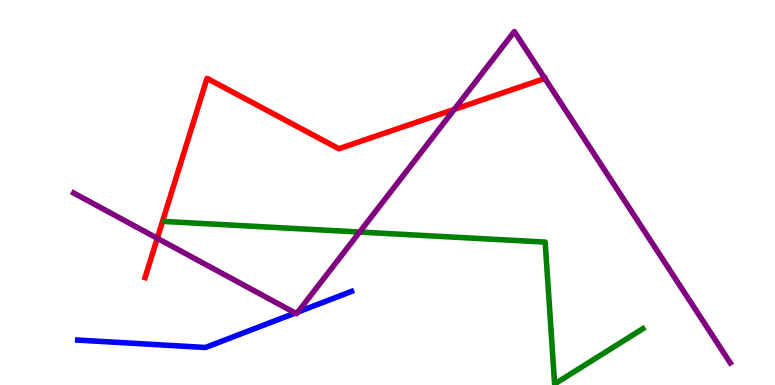[{'lines': ['blue', 'red'], 'intersections': []}, {'lines': ['green', 'red'], 'intersections': []}, {'lines': ['purple', 'red'], 'intersections': [{'x': 2.03, 'y': 3.81}, {'x': 5.86, 'y': 7.16}, {'x': 7.03, 'y': 7.96}]}, {'lines': ['blue', 'green'], 'intersections': []}, {'lines': ['blue', 'purple'], 'intersections': [{'x': 3.81, 'y': 1.87}, {'x': 3.84, 'y': 1.9}]}, {'lines': ['green', 'purple'], 'intersections': [{'x': 4.64, 'y': 3.97}]}]